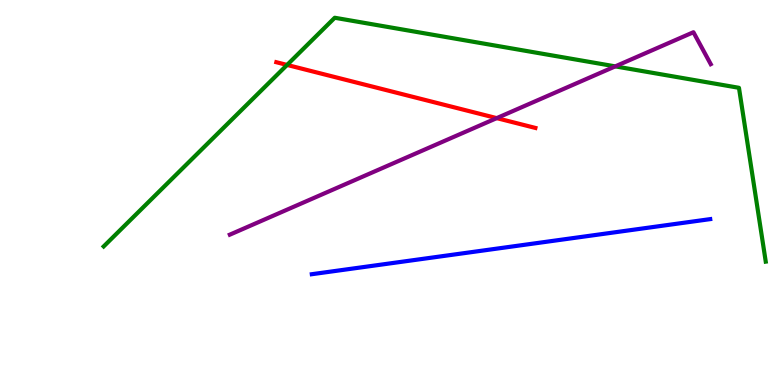[{'lines': ['blue', 'red'], 'intersections': []}, {'lines': ['green', 'red'], 'intersections': [{'x': 3.7, 'y': 8.31}]}, {'lines': ['purple', 'red'], 'intersections': [{'x': 6.41, 'y': 6.93}]}, {'lines': ['blue', 'green'], 'intersections': []}, {'lines': ['blue', 'purple'], 'intersections': []}, {'lines': ['green', 'purple'], 'intersections': [{'x': 7.94, 'y': 8.28}]}]